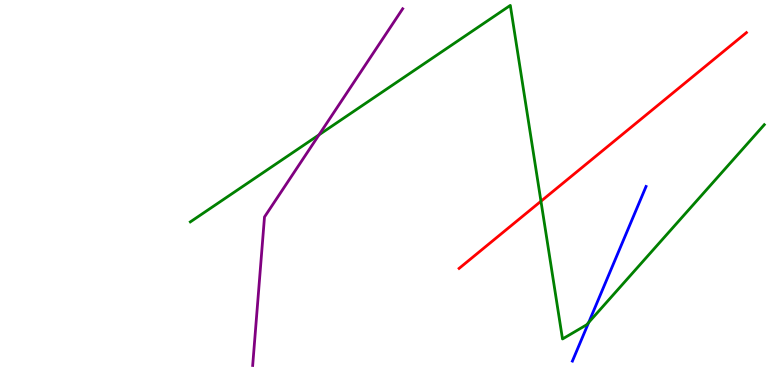[{'lines': ['blue', 'red'], 'intersections': []}, {'lines': ['green', 'red'], 'intersections': [{'x': 6.98, 'y': 4.77}]}, {'lines': ['purple', 'red'], 'intersections': []}, {'lines': ['blue', 'green'], 'intersections': [{'x': 7.6, 'y': 1.62}]}, {'lines': ['blue', 'purple'], 'intersections': []}, {'lines': ['green', 'purple'], 'intersections': [{'x': 4.12, 'y': 6.5}]}]